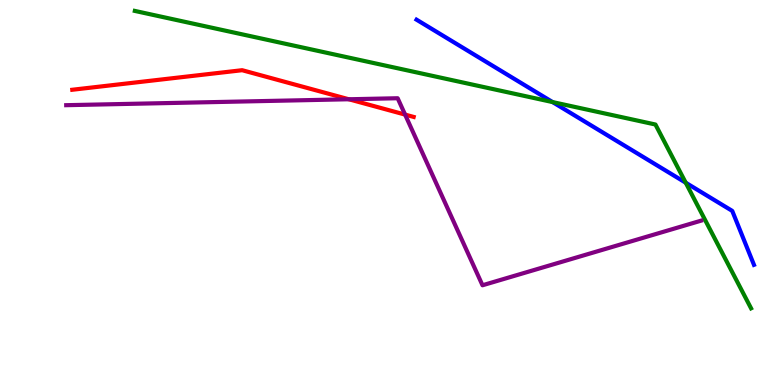[{'lines': ['blue', 'red'], 'intersections': []}, {'lines': ['green', 'red'], 'intersections': []}, {'lines': ['purple', 'red'], 'intersections': [{'x': 4.5, 'y': 7.42}, {'x': 5.23, 'y': 7.02}]}, {'lines': ['blue', 'green'], 'intersections': [{'x': 7.13, 'y': 7.35}, {'x': 8.85, 'y': 5.25}]}, {'lines': ['blue', 'purple'], 'intersections': []}, {'lines': ['green', 'purple'], 'intersections': []}]